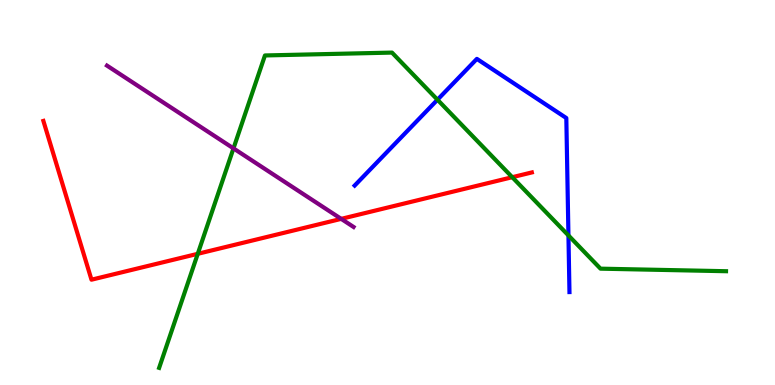[{'lines': ['blue', 'red'], 'intersections': []}, {'lines': ['green', 'red'], 'intersections': [{'x': 2.55, 'y': 3.41}, {'x': 6.61, 'y': 5.4}]}, {'lines': ['purple', 'red'], 'intersections': [{'x': 4.4, 'y': 4.32}]}, {'lines': ['blue', 'green'], 'intersections': [{'x': 5.64, 'y': 7.41}, {'x': 7.33, 'y': 3.88}]}, {'lines': ['blue', 'purple'], 'intersections': []}, {'lines': ['green', 'purple'], 'intersections': [{'x': 3.01, 'y': 6.15}]}]